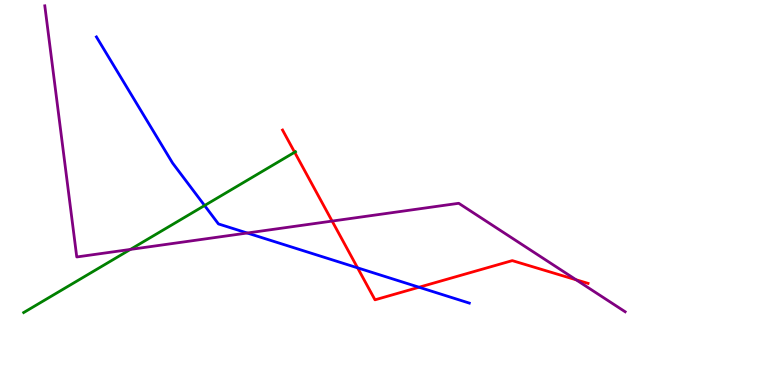[{'lines': ['blue', 'red'], 'intersections': [{'x': 4.61, 'y': 3.04}, {'x': 5.41, 'y': 2.54}]}, {'lines': ['green', 'red'], 'intersections': [{'x': 3.8, 'y': 6.05}]}, {'lines': ['purple', 'red'], 'intersections': [{'x': 4.29, 'y': 4.26}, {'x': 7.43, 'y': 2.73}]}, {'lines': ['blue', 'green'], 'intersections': [{'x': 2.64, 'y': 4.66}]}, {'lines': ['blue', 'purple'], 'intersections': [{'x': 3.19, 'y': 3.95}]}, {'lines': ['green', 'purple'], 'intersections': [{'x': 1.68, 'y': 3.52}]}]